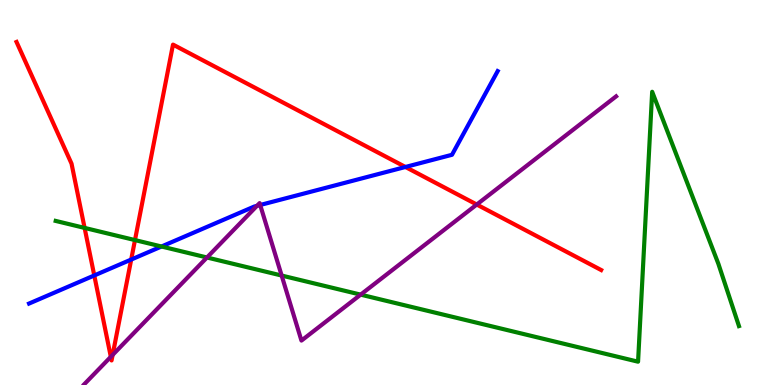[{'lines': ['blue', 'red'], 'intersections': [{'x': 1.22, 'y': 2.85}, {'x': 1.69, 'y': 3.26}, {'x': 5.23, 'y': 5.66}]}, {'lines': ['green', 'red'], 'intersections': [{'x': 1.09, 'y': 4.08}, {'x': 1.74, 'y': 3.76}]}, {'lines': ['purple', 'red'], 'intersections': [{'x': 1.43, 'y': 0.733}, {'x': 1.45, 'y': 0.781}, {'x': 6.15, 'y': 4.69}]}, {'lines': ['blue', 'green'], 'intersections': [{'x': 2.08, 'y': 3.6}]}, {'lines': ['blue', 'purple'], 'intersections': [{'x': 3.32, 'y': 4.65}, {'x': 3.36, 'y': 4.68}]}, {'lines': ['green', 'purple'], 'intersections': [{'x': 2.67, 'y': 3.31}, {'x': 3.63, 'y': 2.84}, {'x': 4.65, 'y': 2.35}]}]